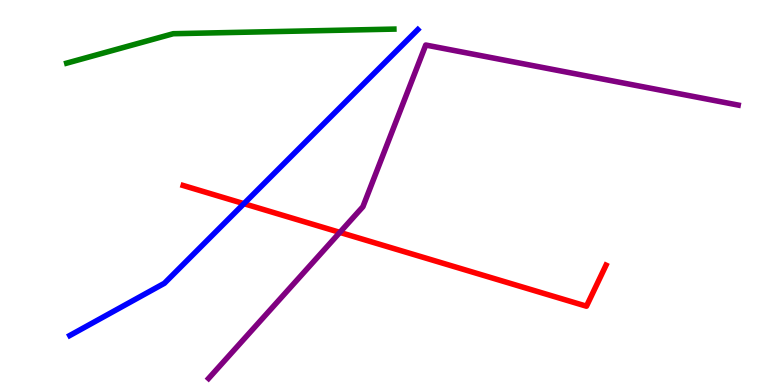[{'lines': ['blue', 'red'], 'intersections': [{'x': 3.15, 'y': 4.71}]}, {'lines': ['green', 'red'], 'intersections': []}, {'lines': ['purple', 'red'], 'intersections': [{'x': 4.39, 'y': 3.96}]}, {'lines': ['blue', 'green'], 'intersections': []}, {'lines': ['blue', 'purple'], 'intersections': []}, {'lines': ['green', 'purple'], 'intersections': []}]